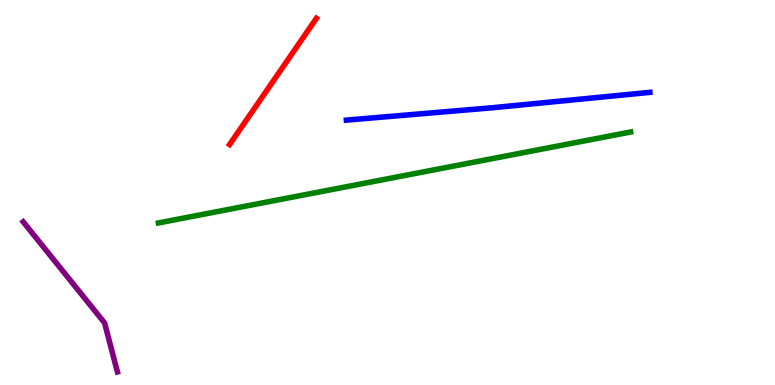[{'lines': ['blue', 'red'], 'intersections': []}, {'lines': ['green', 'red'], 'intersections': []}, {'lines': ['purple', 'red'], 'intersections': []}, {'lines': ['blue', 'green'], 'intersections': []}, {'lines': ['blue', 'purple'], 'intersections': []}, {'lines': ['green', 'purple'], 'intersections': []}]